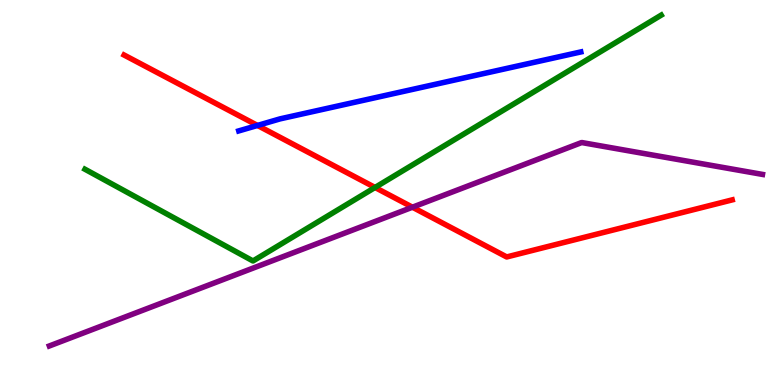[{'lines': ['blue', 'red'], 'intersections': [{'x': 3.32, 'y': 6.74}]}, {'lines': ['green', 'red'], 'intersections': [{'x': 4.84, 'y': 5.13}]}, {'lines': ['purple', 'red'], 'intersections': [{'x': 5.32, 'y': 4.62}]}, {'lines': ['blue', 'green'], 'intersections': []}, {'lines': ['blue', 'purple'], 'intersections': []}, {'lines': ['green', 'purple'], 'intersections': []}]